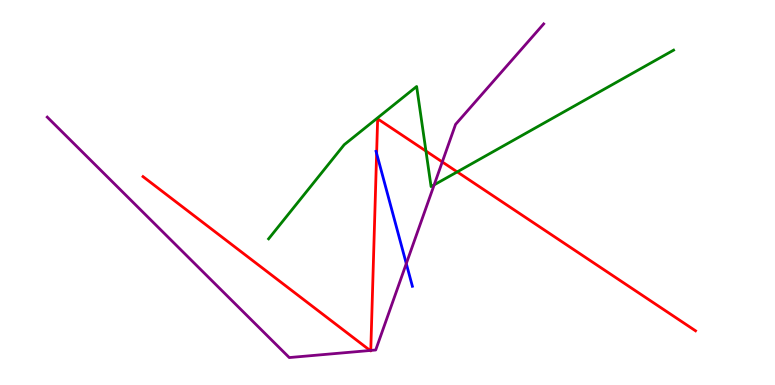[{'lines': ['blue', 'red'], 'intersections': [{'x': 4.86, 'y': 6.02}]}, {'lines': ['green', 'red'], 'intersections': [{'x': 5.5, 'y': 6.08}, {'x': 5.9, 'y': 5.54}]}, {'lines': ['purple', 'red'], 'intersections': [{'x': 4.78, 'y': 0.897}, {'x': 4.78, 'y': 0.898}, {'x': 5.71, 'y': 5.79}]}, {'lines': ['blue', 'green'], 'intersections': []}, {'lines': ['blue', 'purple'], 'intersections': [{'x': 5.24, 'y': 3.15}]}, {'lines': ['green', 'purple'], 'intersections': [{'x': 5.6, 'y': 5.2}]}]